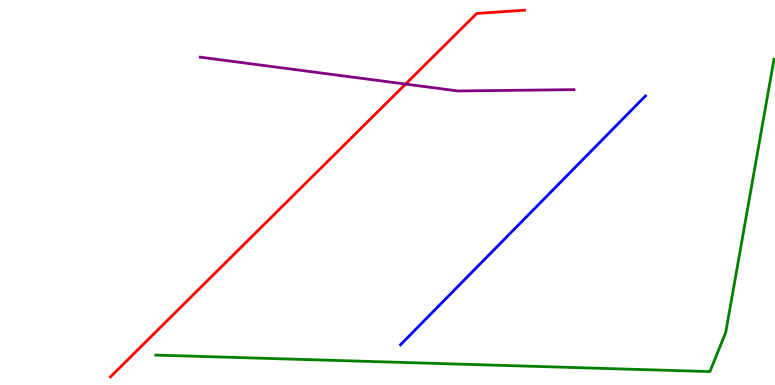[{'lines': ['blue', 'red'], 'intersections': []}, {'lines': ['green', 'red'], 'intersections': []}, {'lines': ['purple', 'red'], 'intersections': [{'x': 5.23, 'y': 7.82}]}, {'lines': ['blue', 'green'], 'intersections': []}, {'lines': ['blue', 'purple'], 'intersections': []}, {'lines': ['green', 'purple'], 'intersections': []}]